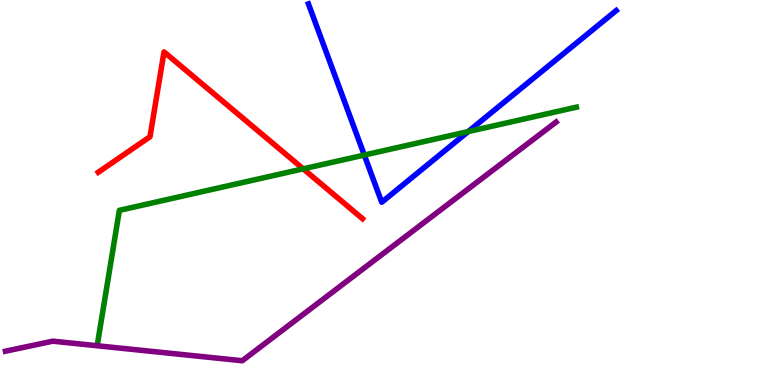[{'lines': ['blue', 'red'], 'intersections': []}, {'lines': ['green', 'red'], 'intersections': [{'x': 3.91, 'y': 5.61}]}, {'lines': ['purple', 'red'], 'intersections': []}, {'lines': ['blue', 'green'], 'intersections': [{'x': 4.7, 'y': 5.97}, {'x': 6.04, 'y': 6.58}]}, {'lines': ['blue', 'purple'], 'intersections': []}, {'lines': ['green', 'purple'], 'intersections': []}]